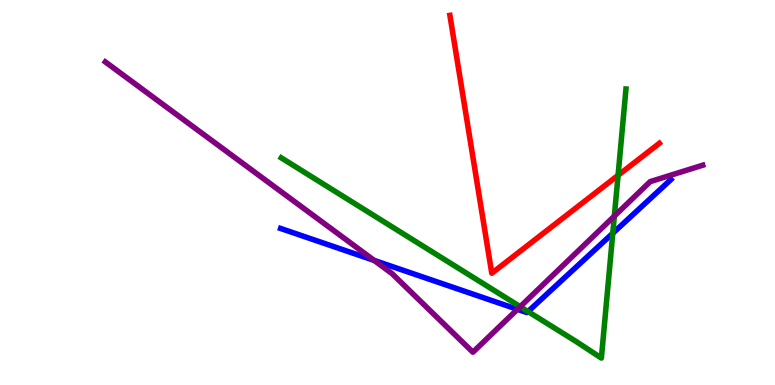[{'lines': ['blue', 'red'], 'intersections': []}, {'lines': ['green', 'red'], 'intersections': [{'x': 7.98, 'y': 5.45}]}, {'lines': ['purple', 'red'], 'intersections': []}, {'lines': ['blue', 'green'], 'intersections': [{'x': 6.81, 'y': 1.91}, {'x': 7.91, 'y': 3.94}]}, {'lines': ['blue', 'purple'], 'intersections': [{'x': 4.83, 'y': 3.24}, {'x': 6.68, 'y': 1.97}]}, {'lines': ['green', 'purple'], 'intersections': [{'x': 6.71, 'y': 2.03}, {'x': 7.93, 'y': 4.39}]}]